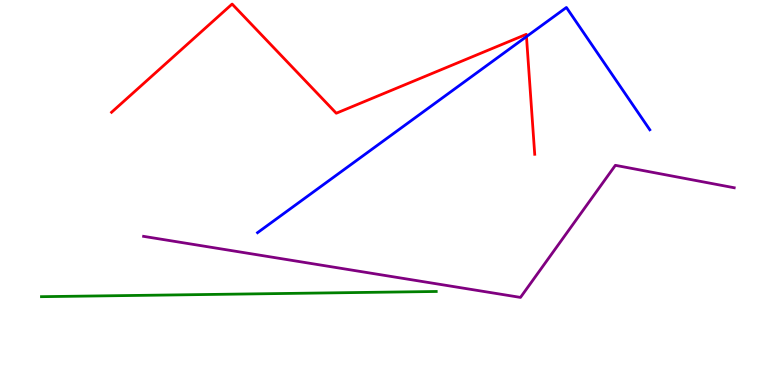[{'lines': ['blue', 'red'], 'intersections': [{'x': 6.79, 'y': 9.05}]}, {'lines': ['green', 'red'], 'intersections': []}, {'lines': ['purple', 'red'], 'intersections': []}, {'lines': ['blue', 'green'], 'intersections': []}, {'lines': ['blue', 'purple'], 'intersections': []}, {'lines': ['green', 'purple'], 'intersections': []}]